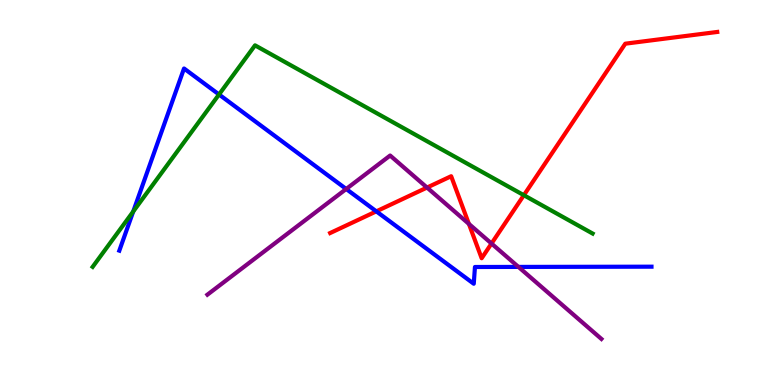[{'lines': ['blue', 'red'], 'intersections': [{'x': 4.86, 'y': 4.51}]}, {'lines': ['green', 'red'], 'intersections': [{'x': 6.76, 'y': 4.93}]}, {'lines': ['purple', 'red'], 'intersections': [{'x': 5.51, 'y': 5.13}, {'x': 6.05, 'y': 4.18}, {'x': 6.34, 'y': 3.67}]}, {'lines': ['blue', 'green'], 'intersections': [{'x': 1.72, 'y': 4.51}, {'x': 2.83, 'y': 7.55}]}, {'lines': ['blue', 'purple'], 'intersections': [{'x': 4.47, 'y': 5.09}, {'x': 6.69, 'y': 3.07}]}, {'lines': ['green', 'purple'], 'intersections': []}]